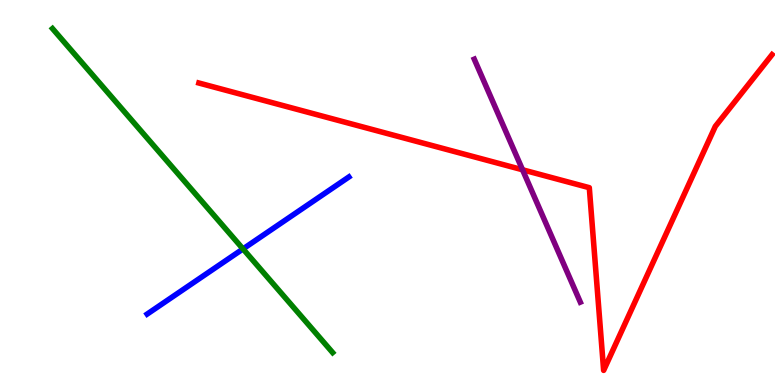[{'lines': ['blue', 'red'], 'intersections': []}, {'lines': ['green', 'red'], 'intersections': []}, {'lines': ['purple', 'red'], 'intersections': [{'x': 6.74, 'y': 5.59}]}, {'lines': ['blue', 'green'], 'intersections': [{'x': 3.14, 'y': 3.53}]}, {'lines': ['blue', 'purple'], 'intersections': []}, {'lines': ['green', 'purple'], 'intersections': []}]